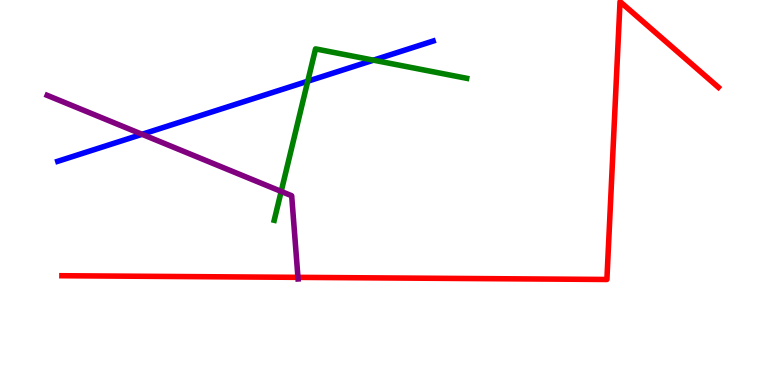[{'lines': ['blue', 'red'], 'intersections': []}, {'lines': ['green', 'red'], 'intersections': []}, {'lines': ['purple', 'red'], 'intersections': [{'x': 3.84, 'y': 2.8}]}, {'lines': ['blue', 'green'], 'intersections': [{'x': 3.97, 'y': 7.89}, {'x': 4.82, 'y': 8.44}]}, {'lines': ['blue', 'purple'], 'intersections': [{'x': 1.83, 'y': 6.51}]}, {'lines': ['green', 'purple'], 'intersections': [{'x': 3.63, 'y': 5.03}]}]